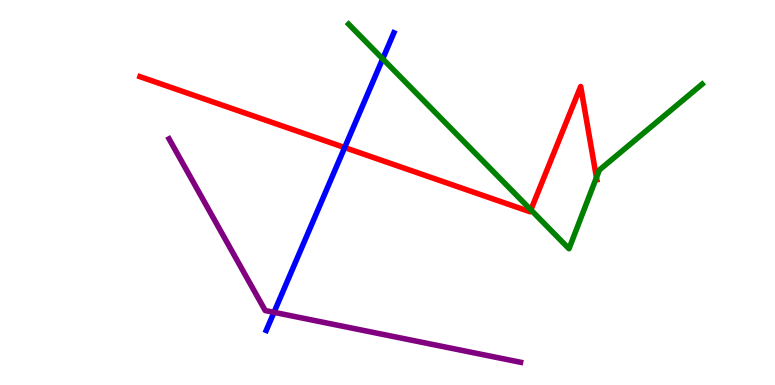[{'lines': ['blue', 'red'], 'intersections': [{'x': 4.45, 'y': 6.17}]}, {'lines': ['green', 'red'], 'intersections': [{'x': 6.85, 'y': 4.55}, {'x': 7.7, 'y': 5.39}]}, {'lines': ['purple', 'red'], 'intersections': []}, {'lines': ['blue', 'green'], 'intersections': [{'x': 4.94, 'y': 8.47}]}, {'lines': ['blue', 'purple'], 'intersections': [{'x': 3.54, 'y': 1.89}]}, {'lines': ['green', 'purple'], 'intersections': []}]